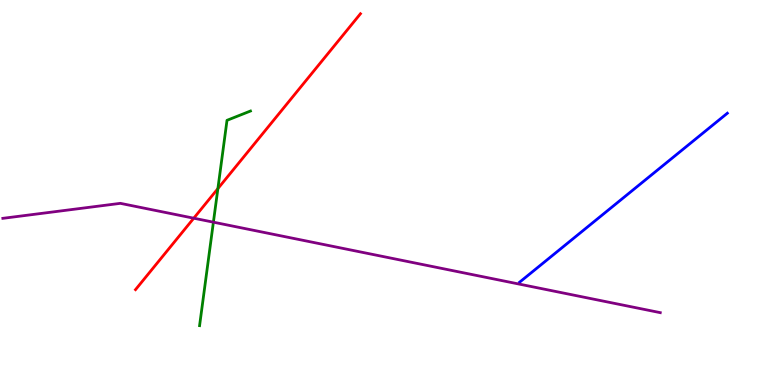[{'lines': ['blue', 'red'], 'intersections': []}, {'lines': ['green', 'red'], 'intersections': [{'x': 2.81, 'y': 5.1}]}, {'lines': ['purple', 'red'], 'intersections': [{'x': 2.5, 'y': 4.33}]}, {'lines': ['blue', 'green'], 'intersections': []}, {'lines': ['blue', 'purple'], 'intersections': []}, {'lines': ['green', 'purple'], 'intersections': [{'x': 2.75, 'y': 4.23}]}]